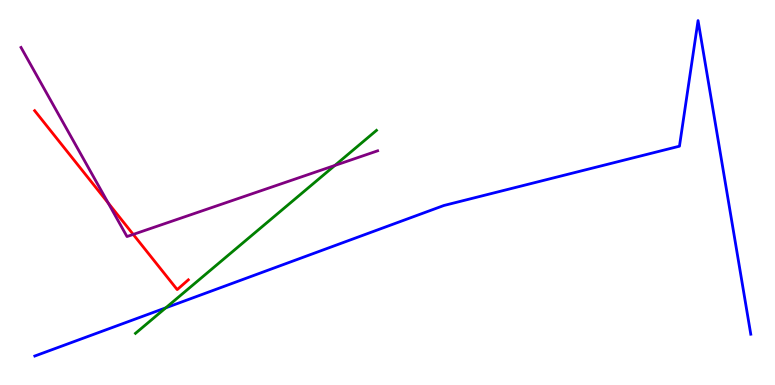[{'lines': ['blue', 'red'], 'intersections': []}, {'lines': ['green', 'red'], 'intersections': []}, {'lines': ['purple', 'red'], 'intersections': [{'x': 1.4, 'y': 4.73}, {'x': 1.72, 'y': 3.91}]}, {'lines': ['blue', 'green'], 'intersections': [{'x': 2.14, 'y': 2.0}]}, {'lines': ['blue', 'purple'], 'intersections': []}, {'lines': ['green', 'purple'], 'intersections': [{'x': 4.32, 'y': 5.7}]}]